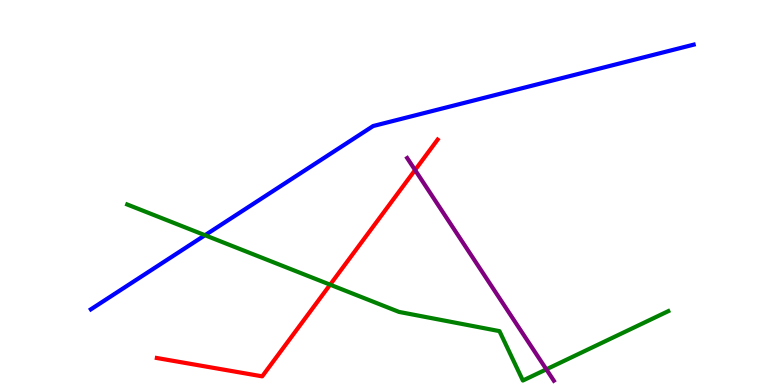[{'lines': ['blue', 'red'], 'intersections': []}, {'lines': ['green', 'red'], 'intersections': [{'x': 4.26, 'y': 2.61}]}, {'lines': ['purple', 'red'], 'intersections': [{'x': 5.36, 'y': 5.58}]}, {'lines': ['blue', 'green'], 'intersections': [{'x': 2.65, 'y': 3.89}]}, {'lines': ['blue', 'purple'], 'intersections': []}, {'lines': ['green', 'purple'], 'intersections': [{'x': 7.05, 'y': 0.407}]}]